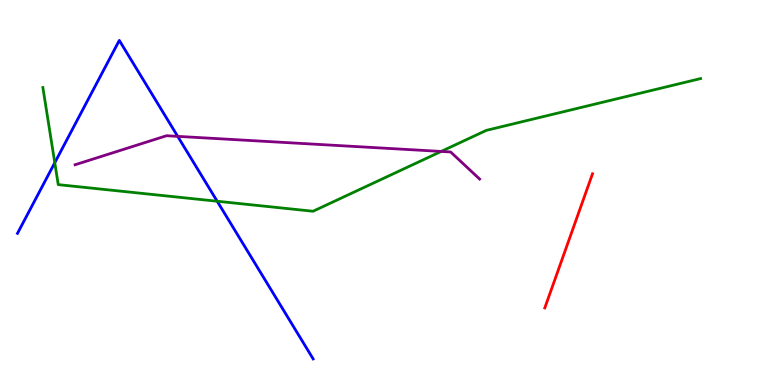[{'lines': ['blue', 'red'], 'intersections': []}, {'lines': ['green', 'red'], 'intersections': []}, {'lines': ['purple', 'red'], 'intersections': []}, {'lines': ['blue', 'green'], 'intersections': [{'x': 0.707, 'y': 5.77}, {'x': 2.8, 'y': 4.77}]}, {'lines': ['blue', 'purple'], 'intersections': [{'x': 2.29, 'y': 6.46}]}, {'lines': ['green', 'purple'], 'intersections': [{'x': 5.69, 'y': 6.07}]}]